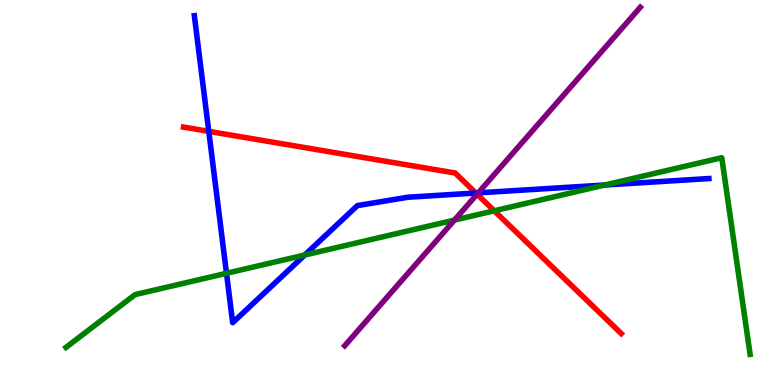[{'lines': ['blue', 'red'], 'intersections': [{'x': 2.69, 'y': 6.59}, {'x': 6.14, 'y': 4.99}]}, {'lines': ['green', 'red'], 'intersections': [{'x': 6.38, 'y': 4.52}]}, {'lines': ['purple', 'red'], 'intersections': [{'x': 6.16, 'y': 4.96}]}, {'lines': ['blue', 'green'], 'intersections': [{'x': 2.92, 'y': 2.9}, {'x': 3.93, 'y': 3.38}, {'x': 7.8, 'y': 5.19}]}, {'lines': ['blue', 'purple'], 'intersections': [{'x': 6.17, 'y': 4.99}]}, {'lines': ['green', 'purple'], 'intersections': [{'x': 5.86, 'y': 4.28}]}]